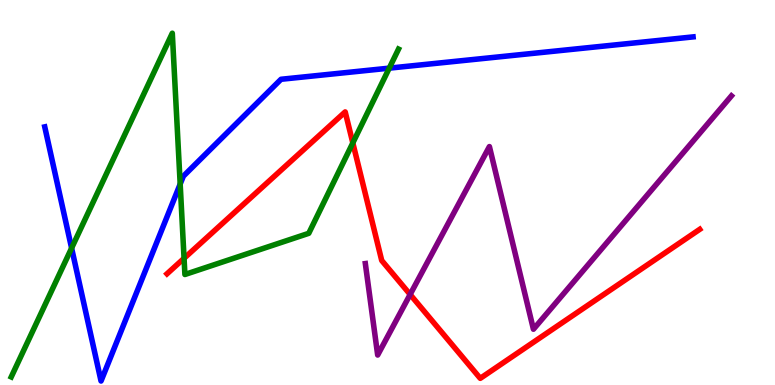[{'lines': ['blue', 'red'], 'intersections': []}, {'lines': ['green', 'red'], 'intersections': [{'x': 2.37, 'y': 3.29}, {'x': 4.55, 'y': 6.29}]}, {'lines': ['purple', 'red'], 'intersections': [{'x': 5.29, 'y': 2.35}]}, {'lines': ['blue', 'green'], 'intersections': [{'x': 0.924, 'y': 3.56}, {'x': 2.32, 'y': 5.22}, {'x': 5.02, 'y': 8.23}]}, {'lines': ['blue', 'purple'], 'intersections': []}, {'lines': ['green', 'purple'], 'intersections': []}]